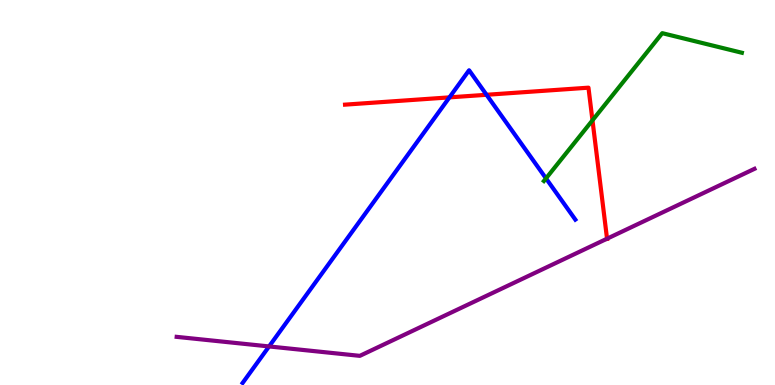[{'lines': ['blue', 'red'], 'intersections': [{'x': 5.8, 'y': 7.47}, {'x': 6.28, 'y': 7.54}]}, {'lines': ['green', 'red'], 'intersections': [{'x': 7.64, 'y': 6.87}]}, {'lines': ['purple', 'red'], 'intersections': [{'x': 7.83, 'y': 3.8}]}, {'lines': ['blue', 'green'], 'intersections': [{'x': 7.05, 'y': 5.37}]}, {'lines': ['blue', 'purple'], 'intersections': [{'x': 3.47, 'y': 1.0}]}, {'lines': ['green', 'purple'], 'intersections': []}]